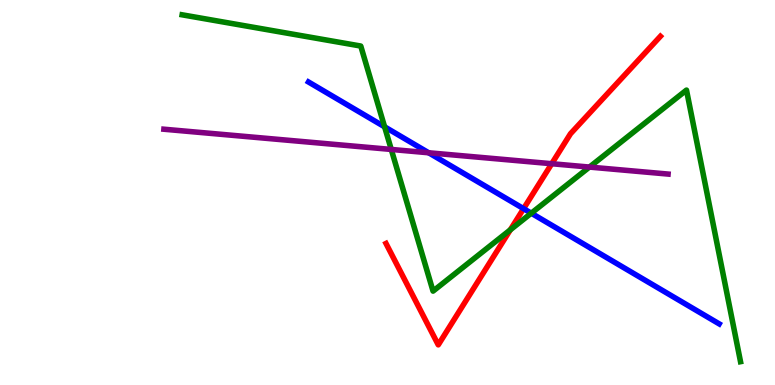[{'lines': ['blue', 'red'], 'intersections': [{'x': 6.76, 'y': 4.58}]}, {'lines': ['green', 'red'], 'intersections': [{'x': 6.58, 'y': 4.03}]}, {'lines': ['purple', 'red'], 'intersections': [{'x': 7.12, 'y': 5.75}]}, {'lines': ['blue', 'green'], 'intersections': [{'x': 4.96, 'y': 6.71}, {'x': 6.86, 'y': 4.46}]}, {'lines': ['blue', 'purple'], 'intersections': [{'x': 5.53, 'y': 6.03}]}, {'lines': ['green', 'purple'], 'intersections': [{'x': 5.05, 'y': 6.12}, {'x': 7.61, 'y': 5.66}]}]